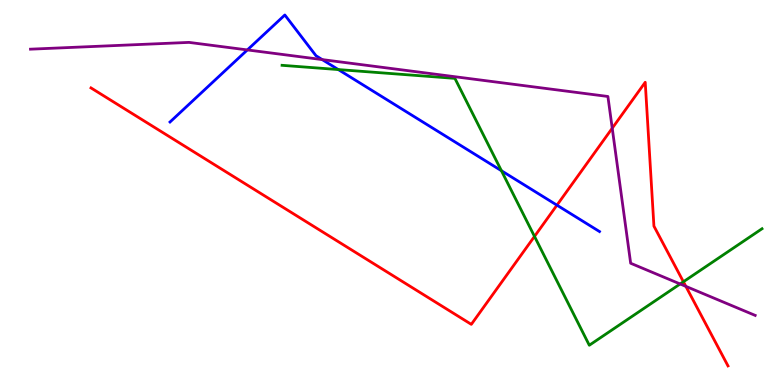[{'lines': ['blue', 'red'], 'intersections': [{'x': 7.19, 'y': 4.67}]}, {'lines': ['green', 'red'], 'intersections': [{'x': 6.9, 'y': 3.86}, {'x': 8.82, 'y': 2.68}]}, {'lines': ['purple', 'red'], 'intersections': [{'x': 7.9, 'y': 6.67}, {'x': 8.85, 'y': 2.56}]}, {'lines': ['blue', 'green'], 'intersections': [{'x': 4.36, 'y': 8.19}, {'x': 6.47, 'y': 5.57}]}, {'lines': ['blue', 'purple'], 'intersections': [{'x': 3.19, 'y': 8.7}, {'x': 4.16, 'y': 8.45}]}, {'lines': ['green', 'purple'], 'intersections': [{'x': 8.78, 'y': 2.62}]}]